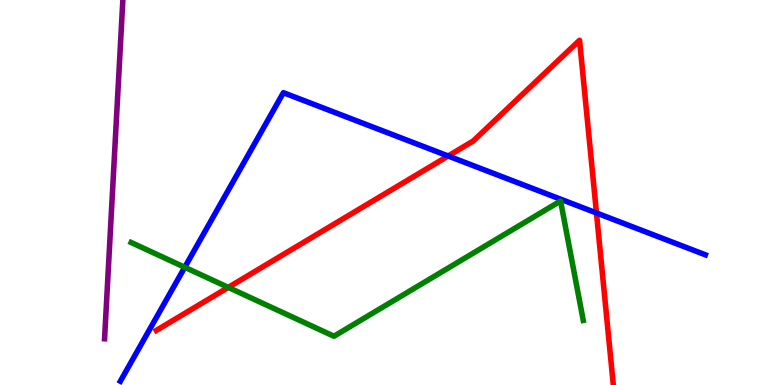[{'lines': ['blue', 'red'], 'intersections': [{'x': 5.78, 'y': 5.95}, {'x': 7.7, 'y': 4.47}]}, {'lines': ['green', 'red'], 'intersections': [{'x': 2.95, 'y': 2.54}]}, {'lines': ['purple', 'red'], 'intersections': []}, {'lines': ['blue', 'green'], 'intersections': [{'x': 2.38, 'y': 3.06}]}, {'lines': ['blue', 'purple'], 'intersections': []}, {'lines': ['green', 'purple'], 'intersections': []}]